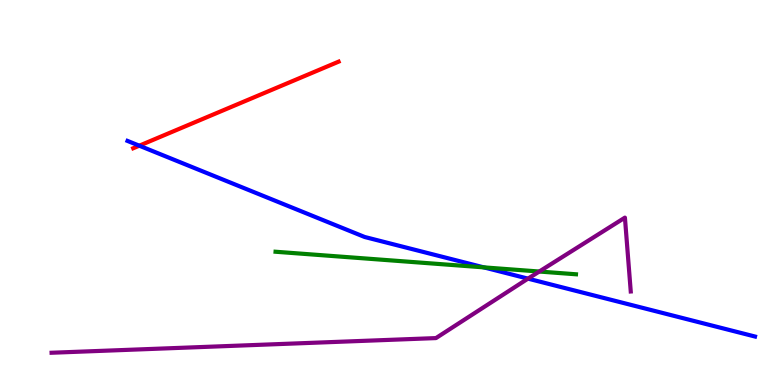[{'lines': ['blue', 'red'], 'intersections': [{'x': 1.8, 'y': 6.22}]}, {'lines': ['green', 'red'], 'intersections': []}, {'lines': ['purple', 'red'], 'intersections': []}, {'lines': ['blue', 'green'], 'intersections': [{'x': 6.24, 'y': 3.06}]}, {'lines': ['blue', 'purple'], 'intersections': [{'x': 6.81, 'y': 2.76}]}, {'lines': ['green', 'purple'], 'intersections': [{'x': 6.96, 'y': 2.95}]}]